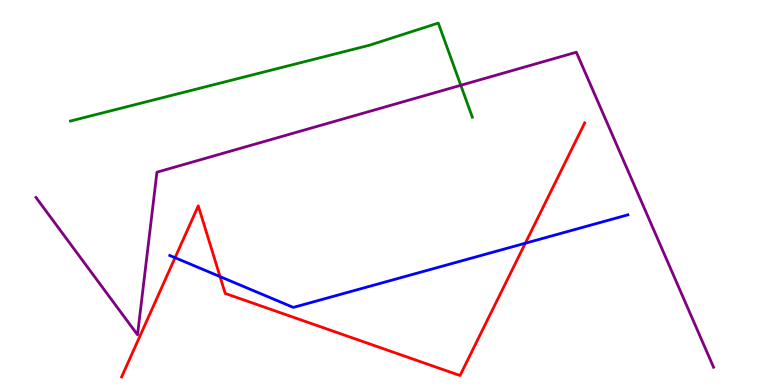[{'lines': ['blue', 'red'], 'intersections': [{'x': 2.26, 'y': 3.31}, {'x': 2.84, 'y': 2.82}, {'x': 6.78, 'y': 3.68}]}, {'lines': ['green', 'red'], 'intersections': []}, {'lines': ['purple', 'red'], 'intersections': []}, {'lines': ['blue', 'green'], 'intersections': []}, {'lines': ['blue', 'purple'], 'intersections': []}, {'lines': ['green', 'purple'], 'intersections': [{'x': 5.95, 'y': 7.78}]}]